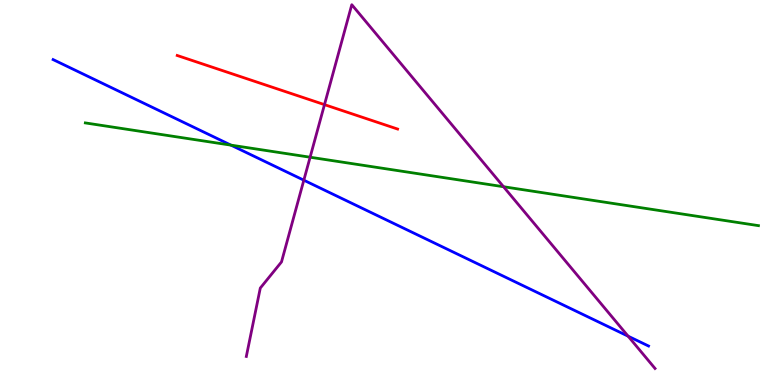[{'lines': ['blue', 'red'], 'intersections': []}, {'lines': ['green', 'red'], 'intersections': []}, {'lines': ['purple', 'red'], 'intersections': [{'x': 4.19, 'y': 7.28}]}, {'lines': ['blue', 'green'], 'intersections': [{'x': 2.98, 'y': 6.23}]}, {'lines': ['blue', 'purple'], 'intersections': [{'x': 3.92, 'y': 5.32}, {'x': 8.1, 'y': 1.27}]}, {'lines': ['green', 'purple'], 'intersections': [{'x': 4.0, 'y': 5.92}, {'x': 6.5, 'y': 5.15}]}]